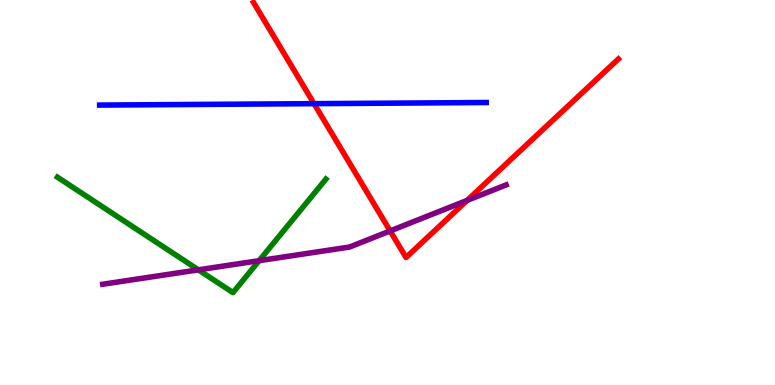[{'lines': ['blue', 'red'], 'intersections': [{'x': 4.05, 'y': 7.31}]}, {'lines': ['green', 'red'], 'intersections': []}, {'lines': ['purple', 'red'], 'intersections': [{'x': 5.03, 'y': 4.0}, {'x': 6.03, 'y': 4.79}]}, {'lines': ['blue', 'green'], 'intersections': []}, {'lines': ['blue', 'purple'], 'intersections': []}, {'lines': ['green', 'purple'], 'intersections': [{'x': 2.56, 'y': 2.99}, {'x': 3.34, 'y': 3.23}]}]